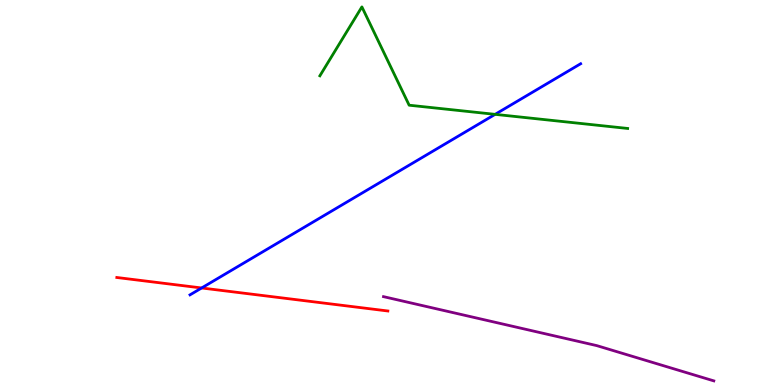[{'lines': ['blue', 'red'], 'intersections': [{'x': 2.6, 'y': 2.52}]}, {'lines': ['green', 'red'], 'intersections': []}, {'lines': ['purple', 'red'], 'intersections': []}, {'lines': ['blue', 'green'], 'intersections': [{'x': 6.39, 'y': 7.03}]}, {'lines': ['blue', 'purple'], 'intersections': []}, {'lines': ['green', 'purple'], 'intersections': []}]